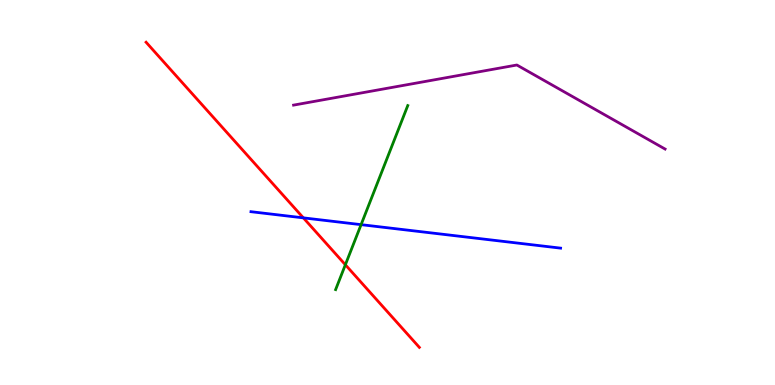[{'lines': ['blue', 'red'], 'intersections': [{'x': 3.91, 'y': 4.34}]}, {'lines': ['green', 'red'], 'intersections': [{'x': 4.46, 'y': 3.12}]}, {'lines': ['purple', 'red'], 'intersections': []}, {'lines': ['blue', 'green'], 'intersections': [{'x': 4.66, 'y': 4.16}]}, {'lines': ['blue', 'purple'], 'intersections': []}, {'lines': ['green', 'purple'], 'intersections': []}]